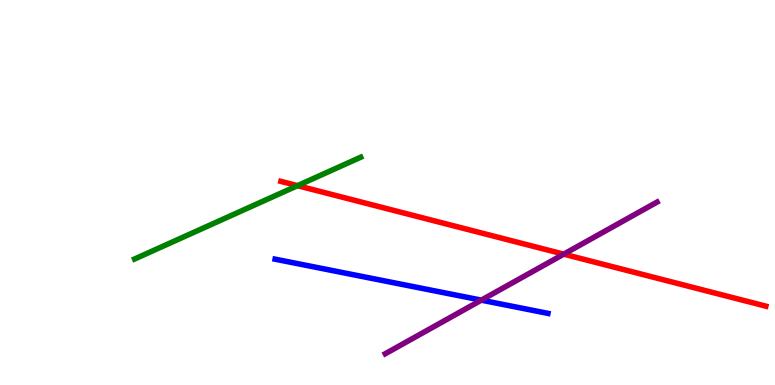[{'lines': ['blue', 'red'], 'intersections': []}, {'lines': ['green', 'red'], 'intersections': [{'x': 3.84, 'y': 5.18}]}, {'lines': ['purple', 'red'], 'intersections': [{'x': 7.27, 'y': 3.4}]}, {'lines': ['blue', 'green'], 'intersections': []}, {'lines': ['blue', 'purple'], 'intersections': [{'x': 6.21, 'y': 2.2}]}, {'lines': ['green', 'purple'], 'intersections': []}]